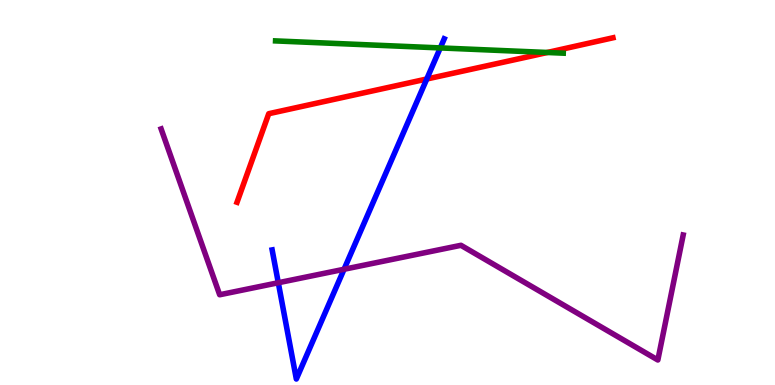[{'lines': ['blue', 'red'], 'intersections': [{'x': 5.51, 'y': 7.95}]}, {'lines': ['green', 'red'], 'intersections': [{'x': 7.06, 'y': 8.64}]}, {'lines': ['purple', 'red'], 'intersections': []}, {'lines': ['blue', 'green'], 'intersections': [{'x': 5.68, 'y': 8.76}]}, {'lines': ['blue', 'purple'], 'intersections': [{'x': 3.59, 'y': 2.66}, {'x': 4.44, 'y': 3.01}]}, {'lines': ['green', 'purple'], 'intersections': []}]